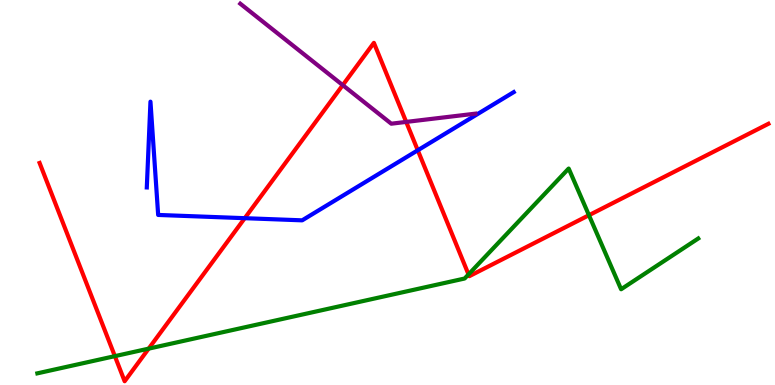[{'lines': ['blue', 'red'], 'intersections': [{'x': 3.16, 'y': 4.33}, {'x': 5.39, 'y': 6.1}]}, {'lines': ['green', 'red'], 'intersections': [{'x': 1.48, 'y': 0.75}, {'x': 1.92, 'y': 0.944}, {'x': 6.05, 'y': 2.87}, {'x': 7.6, 'y': 4.41}]}, {'lines': ['purple', 'red'], 'intersections': [{'x': 4.42, 'y': 7.79}, {'x': 5.24, 'y': 6.83}]}, {'lines': ['blue', 'green'], 'intersections': []}, {'lines': ['blue', 'purple'], 'intersections': []}, {'lines': ['green', 'purple'], 'intersections': []}]